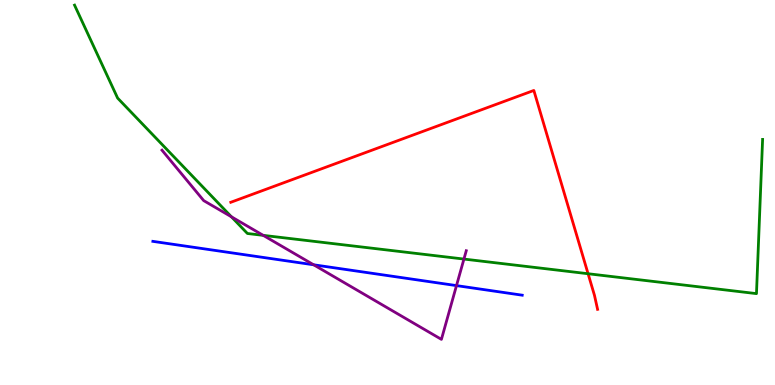[{'lines': ['blue', 'red'], 'intersections': []}, {'lines': ['green', 'red'], 'intersections': [{'x': 7.59, 'y': 2.89}]}, {'lines': ['purple', 'red'], 'intersections': []}, {'lines': ['blue', 'green'], 'intersections': []}, {'lines': ['blue', 'purple'], 'intersections': [{'x': 4.05, 'y': 3.12}, {'x': 5.89, 'y': 2.58}]}, {'lines': ['green', 'purple'], 'intersections': [{'x': 2.99, 'y': 4.37}, {'x': 3.4, 'y': 3.89}, {'x': 5.99, 'y': 3.27}]}]